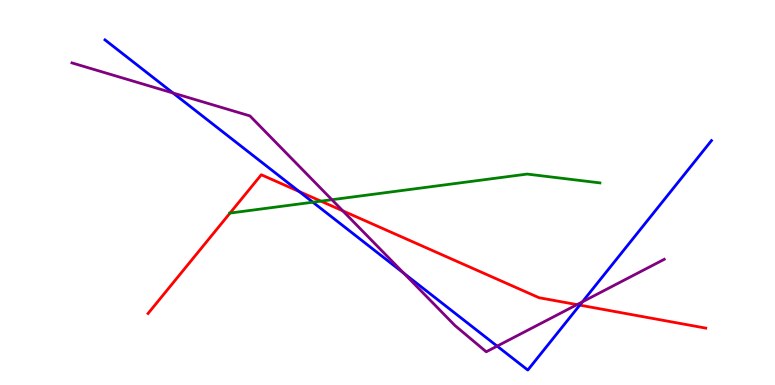[{'lines': ['blue', 'red'], 'intersections': [{'x': 3.86, 'y': 5.02}, {'x': 7.48, 'y': 2.07}]}, {'lines': ['green', 'red'], 'intersections': [{'x': 2.97, 'y': 4.47}, {'x': 4.14, 'y': 4.78}]}, {'lines': ['purple', 'red'], 'intersections': [{'x': 4.42, 'y': 4.52}, {'x': 7.45, 'y': 2.09}]}, {'lines': ['blue', 'green'], 'intersections': [{'x': 4.04, 'y': 4.75}]}, {'lines': ['blue', 'purple'], 'intersections': [{'x': 2.23, 'y': 7.58}, {'x': 5.21, 'y': 2.9}, {'x': 6.41, 'y': 1.01}, {'x': 7.52, 'y': 2.16}]}, {'lines': ['green', 'purple'], 'intersections': [{'x': 4.28, 'y': 4.81}]}]